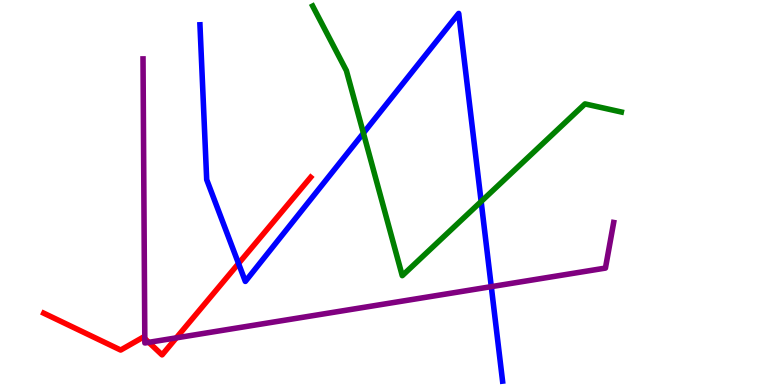[{'lines': ['blue', 'red'], 'intersections': [{'x': 3.08, 'y': 3.16}]}, {'lines': ['green', 'red'], 'intersections': []}, {'lines': ['purple', 'red'], 'intersections': [{'x': 1.87, 'y': 1.21}, {'x': 1.92, 'y': 1.11}, {'x': 2.28, 'y': 1.22}]}, {'lines': ['blue', 'green'], 'intersections': [{'x': 4.69, 'y': 6.54}, {'x': 6.21, 'y': 4.77}]}, {'lines': ['blue', 'purple'], 'intersections': [{'x': 6.34, 'y': 2.55}]}, {'lines': ['green', 'purple'], 'intersections': []}]